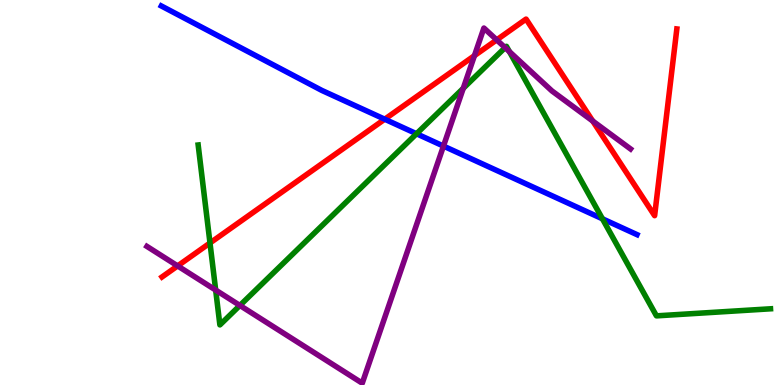[{'lines': ['blue', 'red'], 'intersections': [{'x': 4.96, 'y': 6.9}]}, {'lines': ['green', 'red'], 'intersections': [{'x': 2.71, 'y': 3.69}]}, {'lines': ['purple', 'red'], 'intersections': [{'x': 2.29, 'y': 3.09}, {'x': 6.12, 'y': 8.55}, {'x': 6.41, 'y': 8.96}, {'x': 7.65, 'y': 6.86}]}, {'lines': ['blue', 'green'], 'intersections': [{'x': 5.37, 'y': 6.53}, {'x': 7.77, 'y': 4.32}]}, {'lines': ['blue', 'purple'], 'intersections': [{'x': 5.72, 'y': 6.21}]}, {'lines': ['green', 'purple'], 'intersections': [{'x': 2.78, 'y': 2.47}, {'x': 3.1, 'y': 2.07}, {'x': 5.98, 'y': 7.71}, {'x': 6.52, 'y': 8.76}, {'x': 6.57, 'y': 8.66}]}]